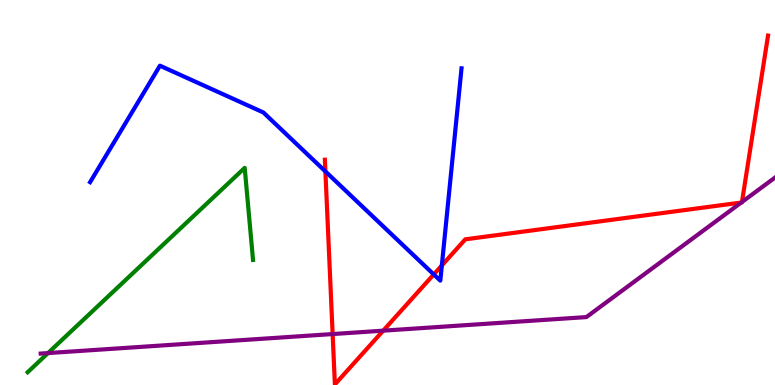[{'lines': ['blue', 'red'], 'intersections': [{'x': 4.2, 'y': 5.55}, {'x': 5.6, 'y': 2.87}, {'x': 5.7, 'y': 3.11}]}, {'lines': ['green', 'red'], 'intersections': []}, {'lines': ['purple', 'red'], 'intersections': [{'x': 4.29, 'y': 1.32}, {'x': 4.94, 'y': 1.41}, {'x': 9.56, 'y': 4.74}, {'x': 9.57, 'y': 4.75}]}, {'lines': ['blue', 'green'], 'intersections': []}, {'lines': ['blue', 'purple'], 'intersections': []}, {'lines': ['green', 'purple'], 'intersections': [{'x': 0.619, 'y': 0.829}]}]